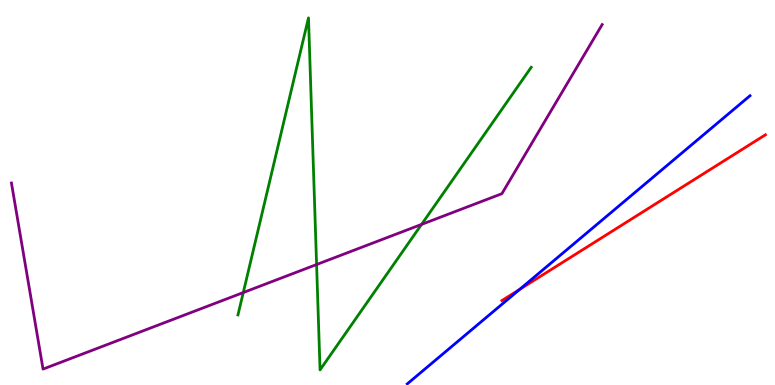[{'lines': ['blue', 'red'], 'intersections': [{'x': 6.71, 'y': 2.48}]}, {'lines': ['green', 'red'], 'intersections': []}, {'lines': ['purple', 'red'], 'intersections': []}, {'lines': ['blue', 'green'], 'intersections': []}, {'lines': ['blue', 'purple'], 'intersections': []}, {'lines': ['green', 'purple'], 'intersections': [{'x': 3.14, 'y': 2.4}, {'x': 4.09, 'y': 3.13}, {'x': 5.44, 'y': 4.17}]}]